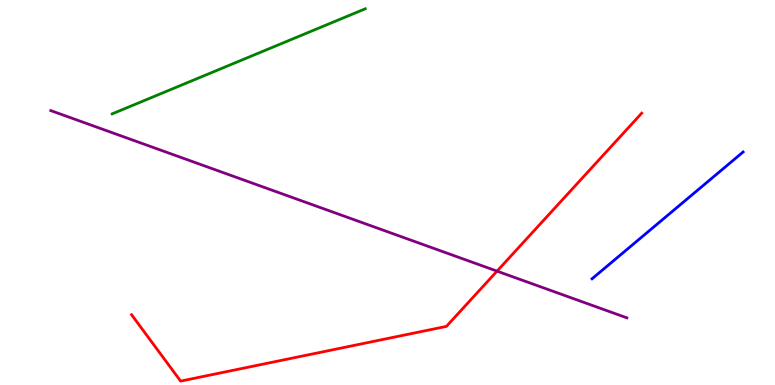[{'lines': ['blue', 'red'], 'intersections': []}, {'lines': ['green', 'red'], 'intersections': []}, {'lines': ['purple', 'red'], 'intersections': [{'x': 6.41, 'y': 2.96}]}, {'lines': ['blue', 'green'], 'intersections': []}, {'lines': ['blue', 'purple'], 'intersections': []}, {'lines': ['green', 'purple'], 'intersections': []}]